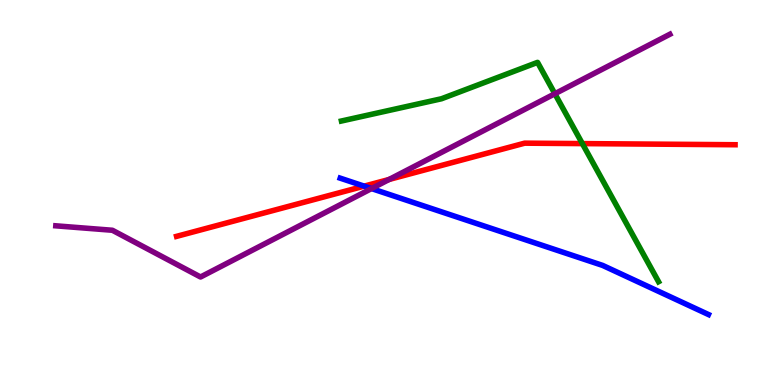[{'lines': ['blue', 'red'], 'intersections': [{'x': 4.7, 'y': 5.17}]}, {'lines': ['green', 'red'], 'intersections': [{'x': 7.51, 'y': 6.27}]}, {'lines': ['purple', 'red'], 'intersections': [{'x': 5.02, 'y': 5.34}]}, {'lines': ['blue', 'green'], 'intersections': []}, {'lines': ['blue', 'purple'], 'intersections': [{'x': 4.79, 'y': 5.1}]}, {'lines': ['green', 'purple'], 'intersections': [{'x': 7.16, 'y': 7.57}]}]